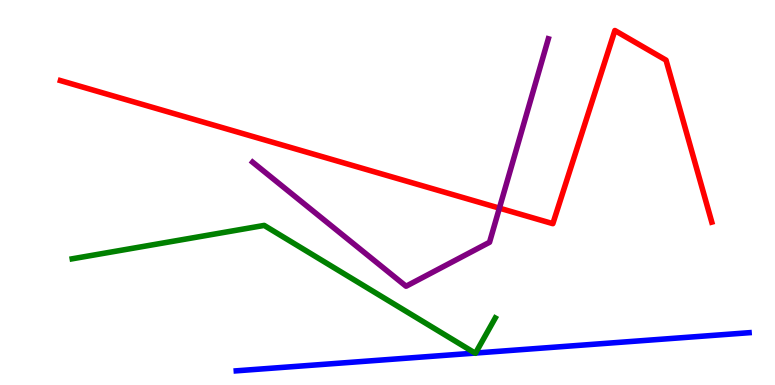[{'lines': ['blue', 'red'], 'intersections': []}, {'lines': ['green', 'red'], 'intersections': []}, {'lines': ['purple', 'red'], 'intersections': [{'x': 6.44, 'y': 4.59}]}, {'lines': ['blue', 'green'], 'intersections': [{'x': 6.13, 'y': 0.829}, {'x': 6.14, 'y': 0.83}]}, {'lines': ['blue', 'purple'], 'intersections': []}, {'lines': ['green', 'purple'], 'intersections': []}]